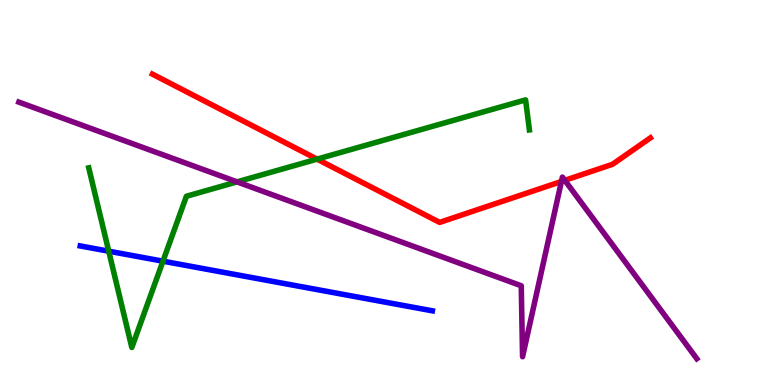[{'lines': ['blue', 'red'], 'intersections': []}, {'lines': ['green', 'red'], 'intersections': [{'x': 4.09, 'y': 5.87}]}, {'lines': ['purple', 'red'], 'intersections': [{'x': 7.24, 'y': 5.29}, {'x': 7.29, 'y': 5.32}]}, {'lines': ['blue', 'green'], 'intersections': [{'x': 1.4, 'y': 3.48}, {'x': 2.1, 'y': 3.22}]}, {'lines': ['blue', 'purple'], 'intersections': []}, {'lines': ['green', 'purple'], 'intersections': [{'x': 3.06, 'y': 5.28}]}]